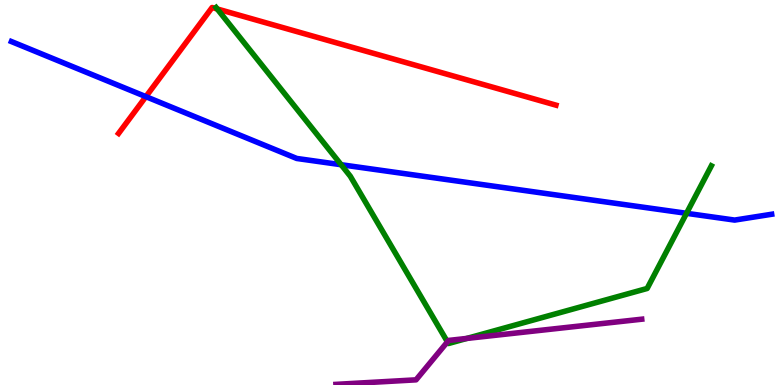[{'lines': ['blue', 'red'], 'intersections': [{'x': 1.88, 'y': 7.49}]}, {'lines': ['green', 'red'], 'intersections': [{'x': 2.8, 'y': 9.77}]}, {'lines': ['purple', 'red'], 'intersections': []}, {'lines': ['blue', 'green'], 'intersections': [{'x': 4.4, 'y': 5.72}, {'x': 8.86, 'y': 4.46}]}, {'lines': ['blue', 'purple'], 'intersections': []}, {'lines': ['green', 'purple'], 'intersections': [{'x': 5.77, 'y': 1.12}, {'x': 6.02, 'y': 1.21}]}]